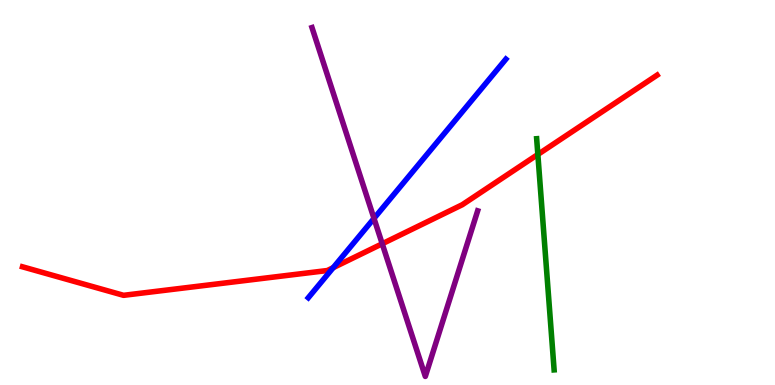[{'lines': ['blue', 'red'], 'intersections': [{'x': 4.3, 'y': 3.05}]}, {'lines': ['green', 'red'], 'intersections': [{'x': 6.94, 'y': 5.99}]}, {'lines': ['purple', 'red'], 'intersections': [{'x': 4.93, 'y': 3.67}]}, {'lines': ['blue', 'green'], 'intersections': []}, {'lines': ['blue', 'purple'], 'intersections': [{'x': 4.83, 'y': 4.33}]}, {'lines': ['green', 'purple'], 'intersections': []}]